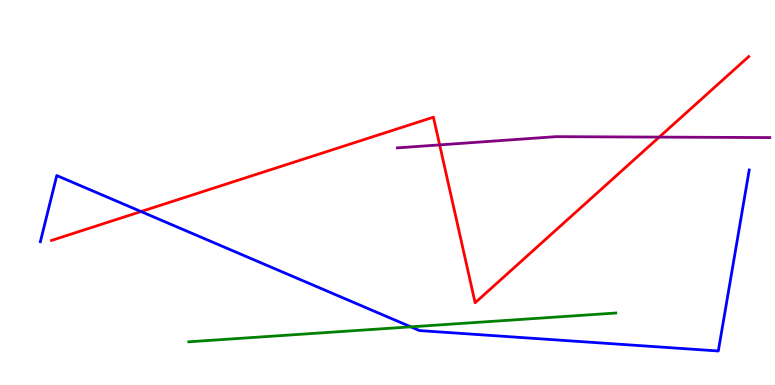[{'lines': ['blue', 'red'], 'intersections': [{'x': 1.82, 'y': 4.51}]}, {'lines': ['green', 'red'], 'intersections': []}, {'lines': ['purple', 'red'], 'intersections': [{'x': 5.67, 'y': 6.24}, {'x': 8.51, 'y': 6.44}]}, {'lines': ['blue', 'green'], 'intersections': [{'x': 5.3, 'y': 1.51}]}, {'lines': ['blue', 'purple'], 'intersections': []}, {'lines': ['green', 'purple'], 'intersections': []}]